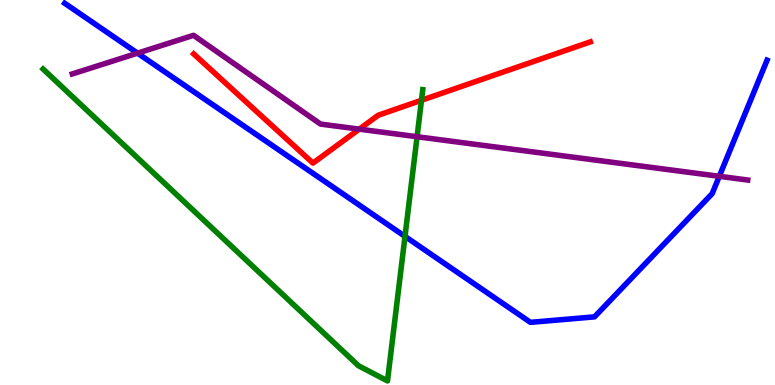[{'lines': ['blue', 'red'], 'intersections': []}, {'lines': ['green', 'red'], 'intersections': [{'x': 5.44, 'y': 7.4}]}, {'lines': ['purple', 'red'], 'intersections': [{'x': 4.64, 'y': 6.65}]}, {'lines': ['blue', 'green'], 'intersections': [{'x': 5.23, 'y': 3.86}]}, {'lines': ['blue', 'purple'], 'intersections': [{'x': 1.77, 'y': 8.62}, {'x': 9.28, 'y': 5.42}]}, {'lines': ['green', 'purple'], 'intersections': [{'x': 5.38, 'y': 6.45}]}]